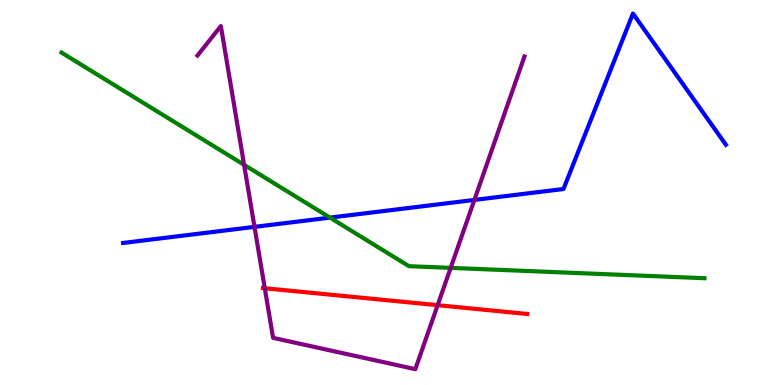[{'lines': ['blue', 'red'], 'intersections': []}, {'lines': ['green', 'red'], 'intersections': []}, {'lines': ['purple', 'red'], 'intersections': [{'x': 3.42, 'y': 2.51}, {'x': 5.65, 'y': 2.07}]}, {'lines': ['blue', 'green'], 'intersections': [{'x': 4.26, 'y': 4.35}]}, {'lines': ['blue', 'purple'], 'intersections': [{'x': 3.28, 'y': 4.11}, {'x': 6.12, 'y': 4.81}]}, {'lines': ['green', 'purple'], 'intersections': [{'x': 3.15, 'y': 5.72}, {'x': 5.82, 'y': 3.04}]}]